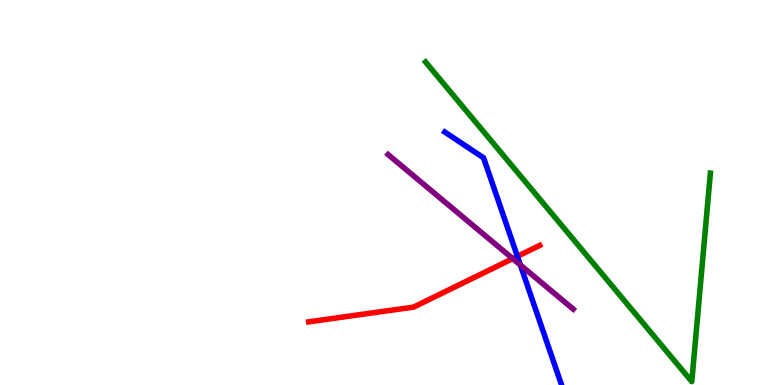[{'lines': ['blue', 'red'], 'intersections': [{'x': 6.68, 'y': 3.34}]}, {'lines': ['green', 'red'], 'intersections': []}, {'lines': ['purple', 'red'], 'intersections': [{'x': 6.62, 'y': 3.28}]}, {'lines': ['blue', 'green'], 'intersections': []}, {'lines': ['blue', 'purple'], 'intersections': [{'x': 6.71, 'y': 3.12}]}, {'lines': ['green', 'purple'], 'intersections': []}]